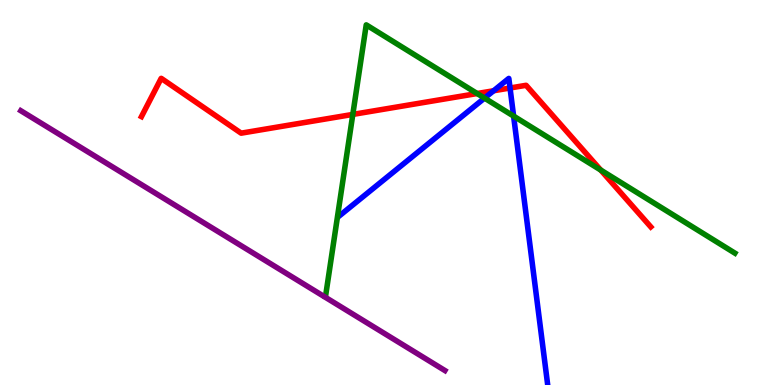[{'lines': ['blue', 'red'], 'intersections': [{'x': 6.37, 'y': 7.64}, {'x': 6.58, 'y': 7.71}]}, {'lines': ['green', 'red'], 'intersections': [{'x': 4.55, 'y': 7.03}, {'x': 6.16, 'y': 7.57}, {'x': 7.75, 'y': 5.58}]}, {'lines': ['purple', 'red'], 'intersections': []}, {'lines': ['blue', 'green'], 'intersections': [{'x': 6.25, 'y': 7.45}, {'x': 6.63, 'y': 6.98}]}, {'lines': ['blue', 'purple'], 'intersections': []}, {'lines': ['green', 'purple'], 'intersections': []}]